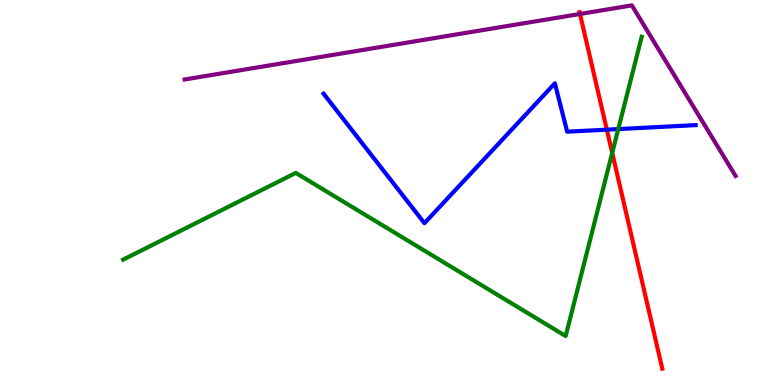[{'lines': ['blue', 'red'], 'intersections': [{'x': 7.83, 'y': 6.63}]}, {'lines': ['green', 'red'], 'intersections': [{'x': 7.9, 'y': 6.03}]}, {'lines': ['purple', 'red'], 'intersections': [{'x': 7.48, 'y': 9.64}]}, {'lines': ['blue', 'green'], 'intersections': [{'x': 7.98, 'y': 6.65}]}, {'lines': ['blue', 'purple'], 'intersections': []}, {'lines': ['green', 'purple'], 'intersections': []}]